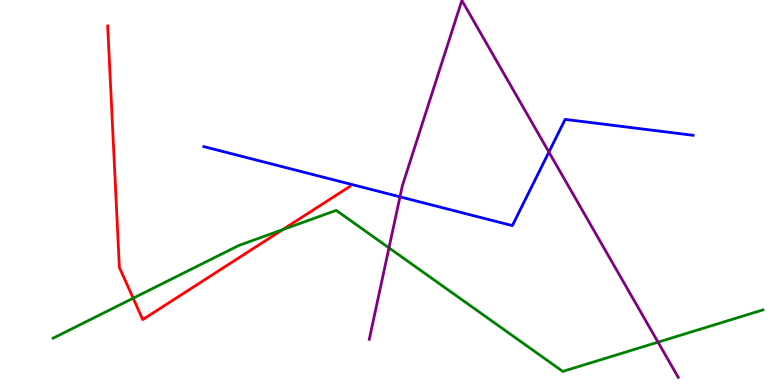[{'lines': ['blue', 'red'], 'intersections': []}, {'lines': ['green', 'red'], 'intersections': [{'x': 1.72, 'y': 2.25}, {'x': 3.65, 'y': 4.03}]}, {'lines': ['purple', 'red'], 'intersections': []}, {'lines': ['blue', 'green'], 'intersections': []}, {'lines': ['blue', 'purple'], 'intersections': [{'x': 5.16, 'y': 4.89}, {'x': 7.08, 'y': 6.05}]}, {'lines': ['green', 'purple'], 'intersections': [{'x': 5.02, 'y': 3.56}, {'x': 8.49, 'y': 1.11}]}]